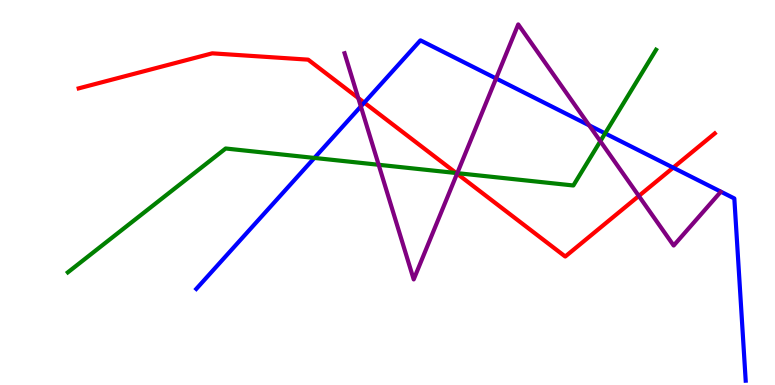[{'lines': ['blue', 'red'], 'intersections': [{'x': 4.7, 'y': 7.33}, {'x': 8.69, 'y': 5.65}]}, {'lines': ['green', 'red'], 'intersections': [{'x': 5.89, 'y': 5.51}]}, {'lines': ['purple', 'red'], 'intersections': [{'x': 4.62, 'y': 7.45}, {'x': 5.9, 'y': 5.49}, {'x': 8.24, 'y': 4.91}]}, {'lines': ['blue', 'green'], 'intersections': [{'x': 4.06, 'y': 5.9}, {'x': 7.81, 'y': 6.54}]}, {'lines': ['blue', 'purple'], 'intersections': [{'x': 4.66, 'y': 7.24}, {'x': 6.4, 'y': 7.96}, {'x': 7.6, 'y': 6.74}]}, {'lines': ['green', 'purple'], 'intersections': [{'x': 4.89, 'y': 5.72}, {'x': 5.9, 'y': 5.5}, {'x': 7.75, 'y': 6.33}]}]